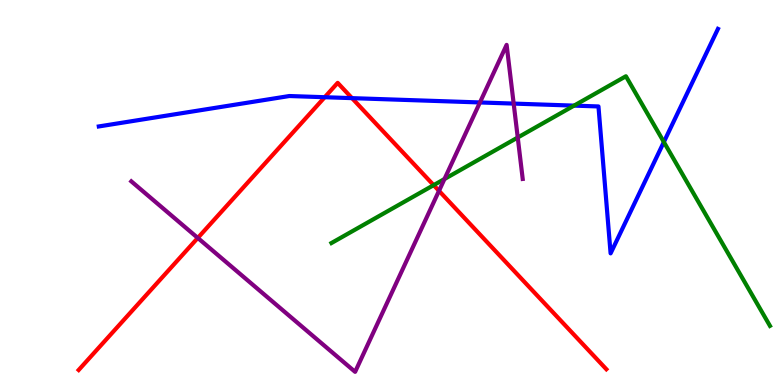[{'lines': ['blue', 'red'], 'intersections': [{'x': 4.19, 'y': 7.47}, {'x': 4.54, 'y': 7.45}]}, {'lines': ['green', 'red'], 'intersections': [{'x': 5.6, 'y': 5.19}]}, {'lines': ['purple', 'red'], 'intersections': [{'x': 2.55, 'y': 3.82}, {'x': 5.66, 'y': 5.04}]}, {'lines': ['blue', 'green'], 'intersections': [{'x': 7.41, 'y': 7.26}, {'x': 8.57, 'y': 6.31}]}, {'lines': ['blue', 'purple'], 'intersections': [{'x': 6.19, 'y': 7.34}, {'x': 6.63, 'y': 7.31}]}, {'lines': ['green', 'purple'], 'intersections': [{'x': 5.74, 'y': 5.35}, {'x': 6.68, 'y': 6.43}]}]